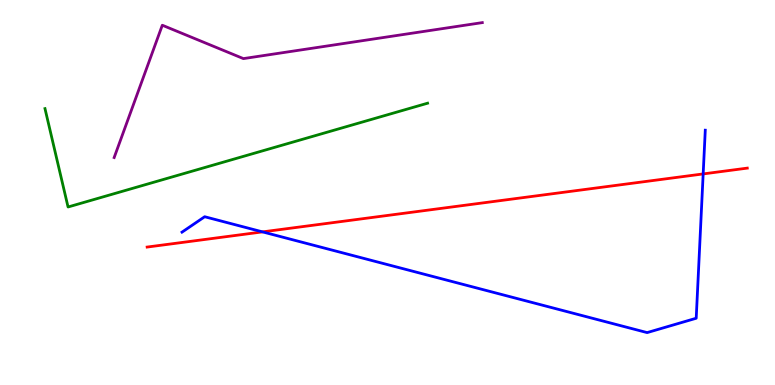[{'lines': ['blue', 'red'], 'intersections': [{'x': 3.39, 'y': 3.98}, {'x': 9.07, 'y': 5.48}]}, {'lines': ['green', 'red'], 'intersections': []}, {'lines': ['purple', 'red'], 'intersections': []}, {'lines': ['blue', 'green'], 'intersections': []}, {'lines': ['blue', 'purple'], 'intersections': []}, {'lines': ['green', 'purple'], 'intersections': []}]